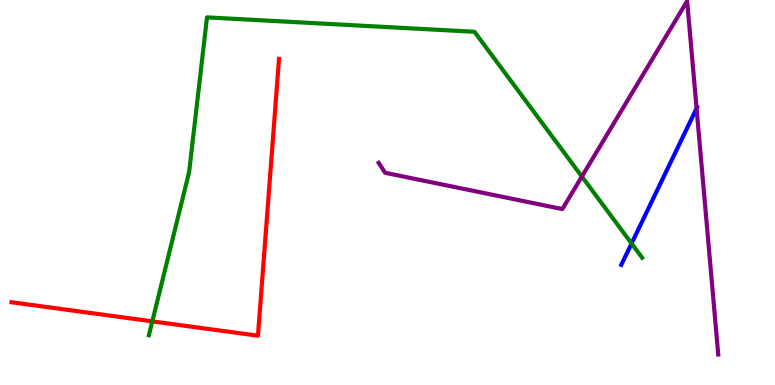[{'lines': ['blue', 'red'], 'intersections': []}, {'lines': ['green', 'red'], 'intersections': [{'x': 1.97, 'y': 1.65}]}, {'lines': ['purple', 'red'], 'intersections': []}, {'lines': ['blue', 'green'], 'intersections': [{'x': 8.15, 'y': 3.68}]}, {'lines': ['blue', 'purple'], 'intersections': [{'x': 8.99, 'y': 7.18}]}, {'lines': ['green', 'purple'], 'intersections': [{'x': 7.51, 'y': 5.41}]}]